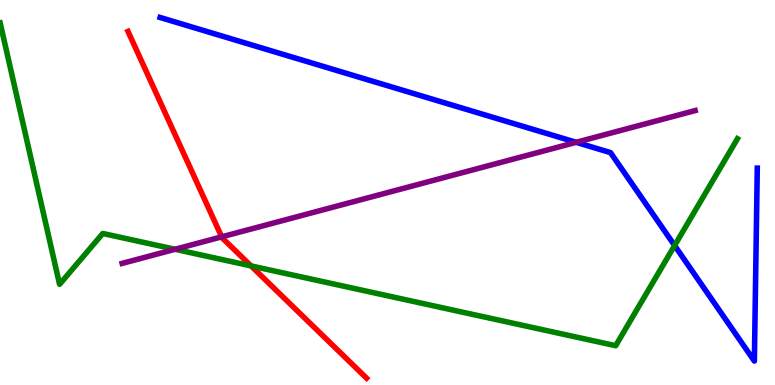[{'lines': ['blue', 'red'], 'intersections': []}, {'lines': ['green', 'red'], 'intersections': [{'x': 3.24, 'y': 3.09}]}, {'lines': ['purple', 'red'], 'intersections': [{'x': 2.86, 'y': 3.85}]}, {'lines': ['blue', 'green'], 'intersections': [{'x': 8.7, 'y': 3.62}]}, {'lines': ['blue', 'purple'], 'intersections': [{'x': 7.43, 'y': 6.3}]}, {'lines': ['green', 'purple'], 'intersections': [{'x': 2.26, 'y': 3.53}]}]